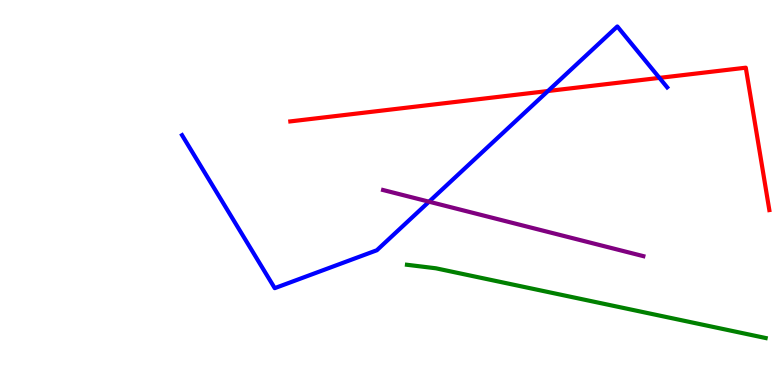[{'lines': ['blue', 'red'], 'intersections': [{'x': 7.07, 'y': 7.64}, {'x': 8.51, 'y': 7.98}]}, {'lines': ['green', 'red'], 'intersections': []}, {'lines': ['purple', 'red'], 'intersections': []}, {'lines': ['blue', 'green'], 'intersections': []}, {'lines': ['blue', 'purple'], 'intersections': [{'x': 5.54, 'y': 4.76}]}, {'lines': ['green', 'purple'], 'intersections': []}]